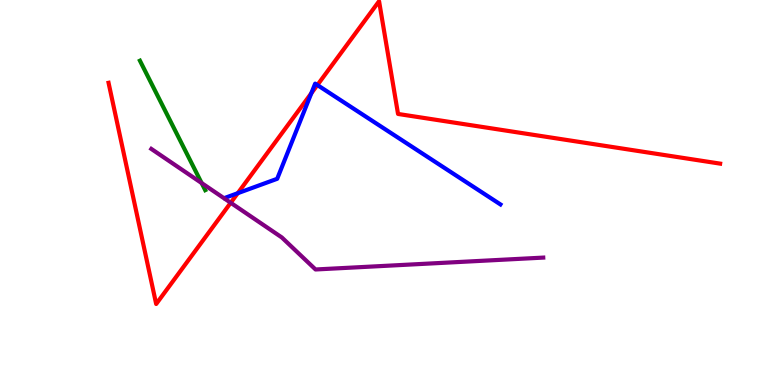[{'lines': ['blue', 'red'], 'intersections': [{'x': 3.07, 'y': 4.98}, {'x': 4.02, 'y': 7.58}, {'x': 4.1, 'y': 7.79}]}, {'lines': ['green', 'red'], 'intersections': []}, {'lines': ['purple', 'red'], 'intersections': [{'x': 2.98, 'y': 4.73}]}, {'lines': ['blue', 'green'], 'intersections': []}, {'lines': ['blue', 'purple'], 'intersections': []}, {'lines': ['green', 'purple'], 'intersections': [{'x': 2.6, 'y': 5.25}]}]